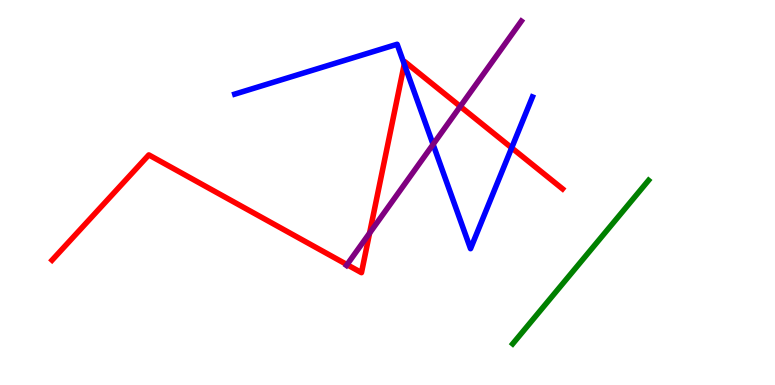[{'lines': ['blue', 'red'], 'intersections': [{'x': 5.22, 'y': 8.33}, {'x': 6.6, 'y': 6.16}]}, {'lines': ['green', 'red'], 'intersections': []}, {'lines': ['purple', 'red'], 'intersections': [{'x': 4.48, 'y': 3.13}, {'x': 4.77, 'y': 3.95}, {'x': 5.94, 'y': 7.24}]}, {'lines': ['blue', 'green'], 'intersections': []}, {'lines': ['blue', 'purple'], 'intersections': [{'x': 5.59, 'y': 6.25}]}, {'lines': ['green', 'purple'], 'intersections': []}]